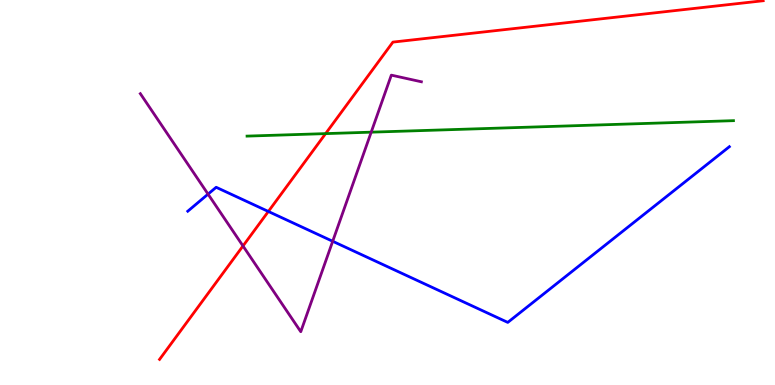[{'lines': ['blue', 'red'], 'intersections': [{'x': 3.46, 'y': 4.51}]}, {'lines': ['green', 'red'], 'intersections': [{'x': 4.2, 'y': 6.53}]}, {'lines': ['purple', 'red'], 'intersections': [{'x': 3.14, 'y': 3.61}]}, {'lines': ['blue', 'green'], 'intersections': []}, {'lines': ['blue', 'purple'], 'intersections': [{'x': 2.68, 'y': 4.96}, {'x': 4.29, 'y': 3.73}]}, {'lines': ['green', 'purple'], 'intersections': [{'x': 4.79, 'y': 6.57}]}]